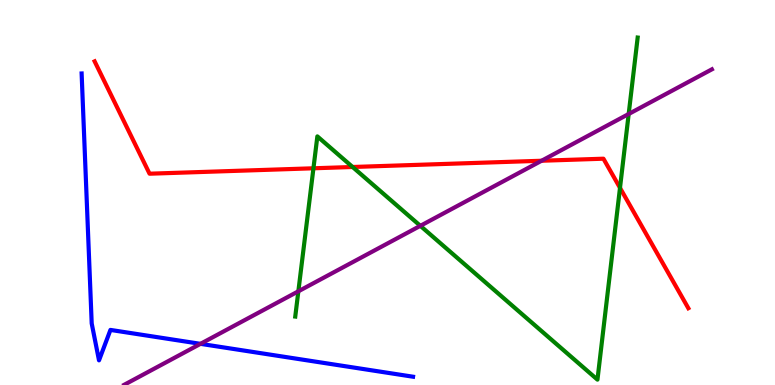[{'lines': ['blue', 'red'], 'intersections': []}, {'lines': ['green', 'red'], 'intersections': [{'x': 4.04, 'y': 5.63}, {'x': 4.55, 'y': 5.66}, {'x': 8.0, 'y': 5.12}]}, {'lines': ['purple', 'red'], 'intersections': [{'x': 6.99, 'y': 5.82}]}, {'lines': ['blue', 'green'], 'intersections': []}, {'lines': ['blue', 'purple'], 'intersections': [{'x': 2.59, 'y': 1.07}]}, {'lines': ['green', 'purple'], 'intersections': [{'x': 3.85, 'y': 2.43}, {'x': 5.42, 'y': 4.13}, {'x': 8.11, 'y': 7.04}]}]